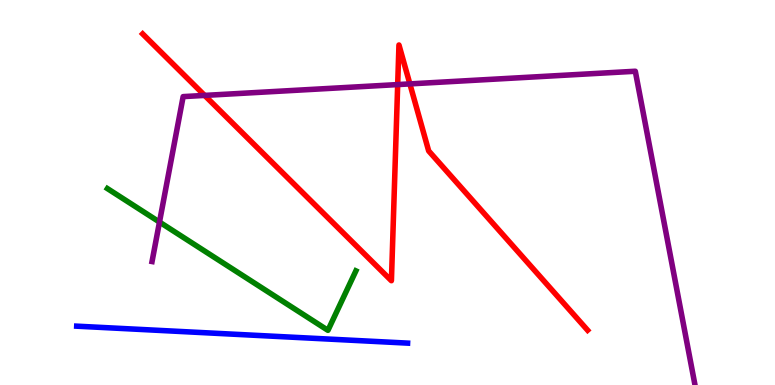[{'lines': ['blue', 'red'], 'intersections': []}, {'lines': ['green', 'red'], 'intersections': []}, {'lines': ['purple', 'red'], 'intersections': [{'x': 2.64, 'y': 7.52}, {'x': 5.13, 'y': 7.8}, {'x': 5.29, 'y': 7.82}]}, {'lines': ['blue', 'green'], 'intersections': []}, {'lines': ['blue', 'purple'], 'intersections': []}, {'lines': ['green', 'purple'], 'intersections': [{'x': 2.06, 'y': 4.23}]}]